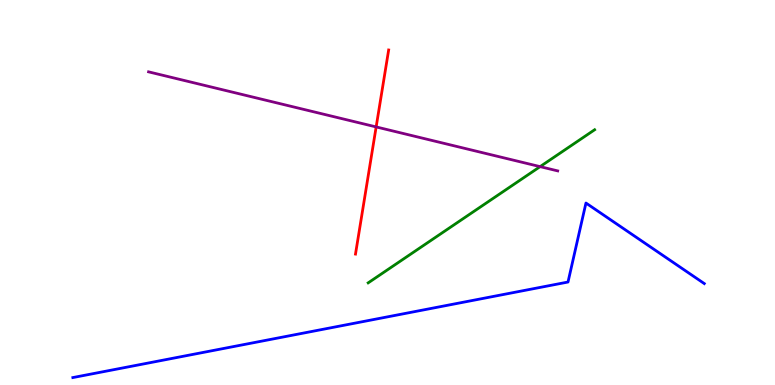[{'lines': ['blue', 'red'], 'intersections': []}, {'lines': ['green', 'red'], 'intersections': []}, {'lines': ['purple', 'red'], 'intersections': [{'x': 4.85, 'y': 6.7}]}, {'lines': ['blue', 'green'], 'intersections': []}, {'lines': ['blue', 'purple'], 'intersections': []}, {'lines': ['green', 'purple'], 'intersections': [{'x': 6.97, 'y': 5.67}]}]